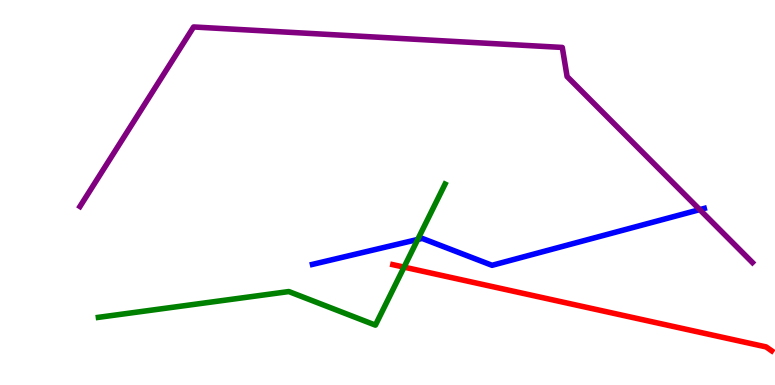[{'lines': ['blue', 'red'], 'intersections': []}, {'lines': ['green', 'red'], 'intersections': [{'x': 5.21, 'y': 3.06}]}, {'lines': ['purple', 'red'], 'intersections': []}, {'lines': ['blue', 'green'], 'intersections': [{'x': 5.39, 'y': 3.78}]}, {'lines': ['blue', 'purple'], 'intersections': [{'x': 9.03, 'y': 4.56}]}, {'lines': ['green', 'purple'], 'intersections': []}]